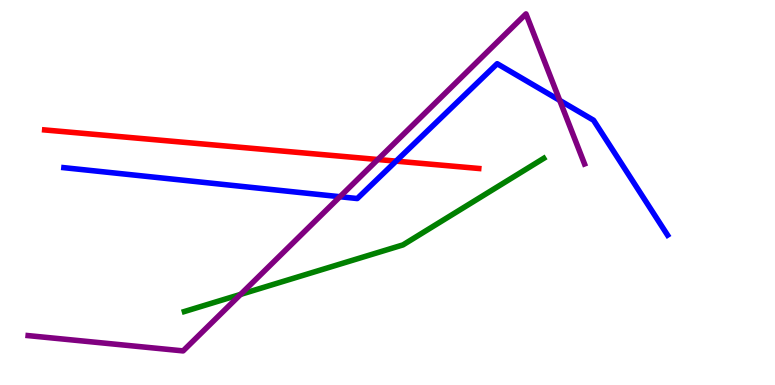[{'lines': ['blue', 'red'], 'intersections': [{'x': 5.11, 'y': 5.81}]}, {'lines': ['green', 'red'], 'intersections': []}, {'lines': ['purple', 'red'], 'intersections': [{'x': 4.88, 'y': 5.86}]}, {'lines': ['blue', 'green'], 'intersections': []}, {'lines': ['blue', 'purple'], 'intersections': [{'x': 4.39, 'y': 4.89}, {'x': 7.22, 'y': 7.39}]}, {'lines': ['green', 'purple'], 'intersections': [{'x': 3.1, 'y': 2.35}]}]